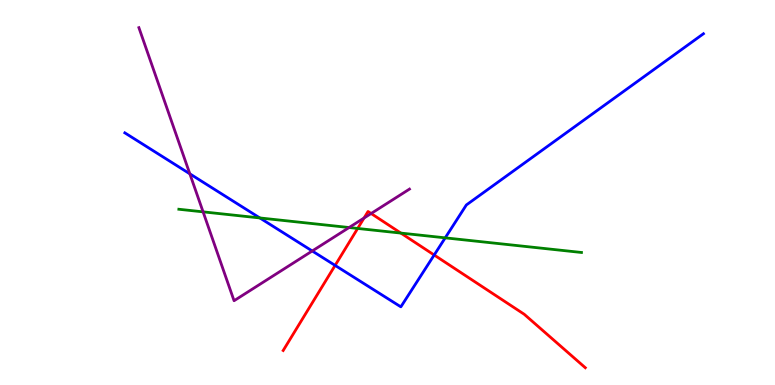[{'lines': ['blue', 'red'], 'intersections': [{'x': 4.32, 'y': 3.11}, {'x': 5.6, 'y': 3.38}]}, {'lines': ['green', 'red'], 'intersections': [{'x': 4.62, 'y': 4.07}, {'x': 5.17, 'y': 3.95}]}, {'lines': ['purple', 'red'], 'intersections': [{'x': 4.7, 'y': 4.34}, {'x': 4.79, 'y': 4.45}]}, {'lines': ['blue', 'green'], 'intersections': [{'x': 3.35, 'y': 4.34}, {'x': 5.74, 'y': 3.82}]}, {'lines': ['blue', 'purple'], 'intersections': [{'x': 2.45, 'y': 5.49}, {'x': 4.03, 'y': 3.48}]}, {'lines': ['green', 'purple'], 'intersections': [{'x': 2.62, 'y': 4.5}, {'x': 4.5, 'y': 4.09}]}]